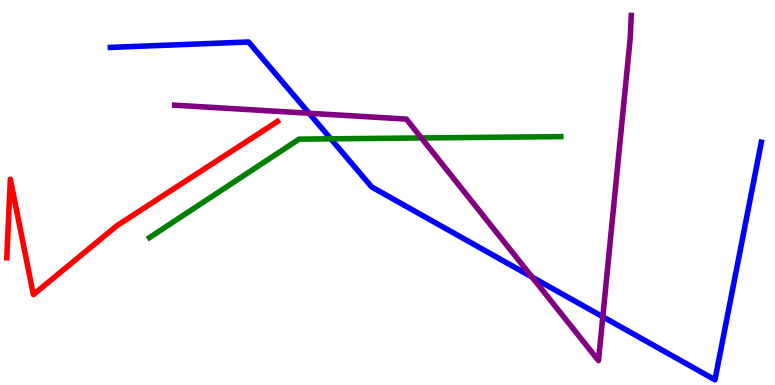[{'lines': ['blue', 'red'], 'intersections': []}, {'lines': ['green', 'red'], 'intersections': []}, {'lines': ['purple', 'red'], 'intersections': []}, {'lines': ['blue', 'green'], 'intersections': [{'x': 4.27, 'y': 6.39}]}, {'lines': ['blue', 'purple'], 'intersections': [{'x': 3.99, 'y': 7.06}, {'x': 6.87, 'y': 2.8}, {'x': 7.78, 'y': 1.77}]}, {'lines': ['green', 'purple'], 'intersections': [{'x': 5.44, 'y': 6.42}]}]